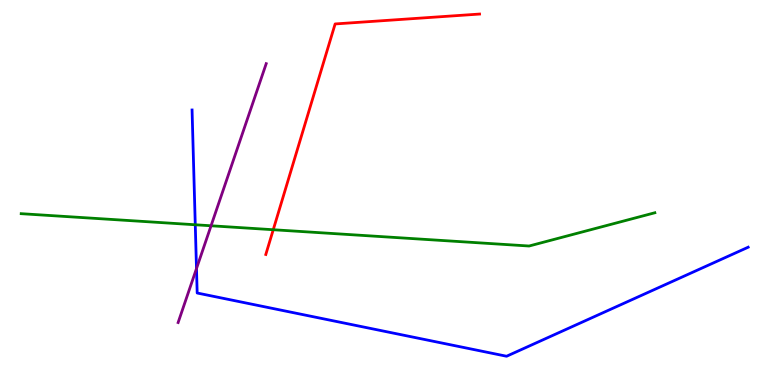[{'lines': ['blue', 'red'], 'intersections': []}, {'lines': ['green', 'red'], 'intersections': [{'x': 3.53, 'y': 4.03}]}, {'lines': ['purple', 'red'], 'intersections': []}, {'lines': ['blue', 'green'], 'intersections': [{'x': 2.52, 'y': 4.16}]}, {'lines': ['blue', 'purple'], 'intersections': [{'x': 2.54, 'y': 3.02}]}, {'lines': ['green', 'purple'], 'intersections': [{'x': 2.72, 'y': 4.14}]}]